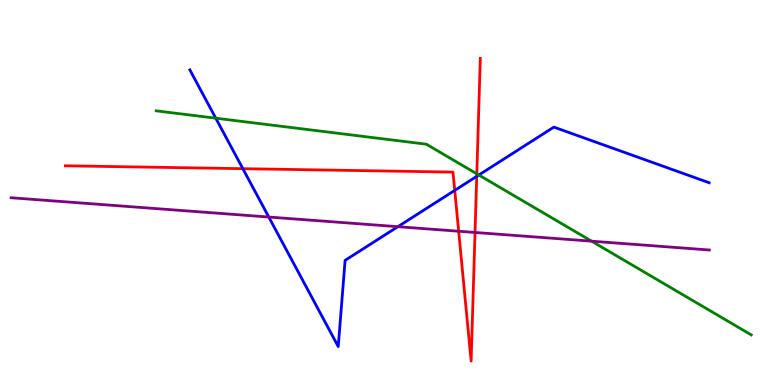[{'lines': ['blue', 'red'], 'intersections': [{'x': 3.13, 'y': 5.62}, {'x': 5.87, 'y': 5.06}, {'x': 6.15, 'y': 5.42}]}, {'lines': ['green', 'red'], 'intersections': [{'x': 6.15, 'y': 5.49}]}, {'lines': ['purple', 'red'], 'intersections': [{'x': 5.92, 'y': 3.99}, {'x': 6.13, 'y': 3.96}]}, {'lines': ['blue', 'green'], 'intersections': [{'x': 2.78, 'y': 6.93}, {'x': 6.18, 'y': 5.45}]}, {'lines': ['blue', 'purple'], 'intersections': [{'x': 3.47, 'y': 4.36}, {'x': 5.13, 'y': 4.11}]}, {'lines': ['green', 'purple'], 'intersections': [{'x': 7.63, 'y': 3.74}]}]